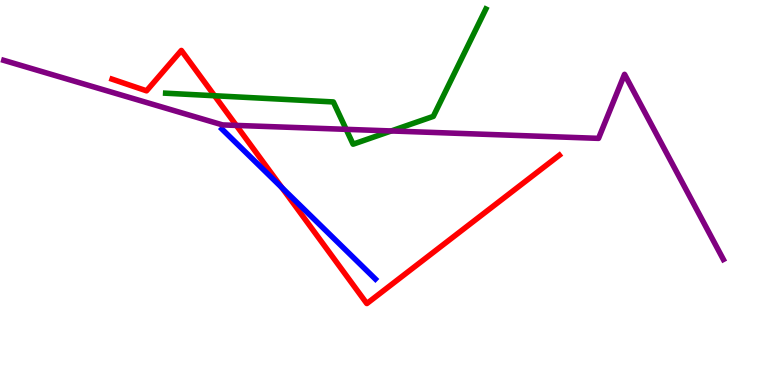[{'lines': ['blue', 'red'], 'intersections': [{'x': 3.64, 'y': 5.13}]}, {'lines': ['green', 'red'], 'intersections': [{'x': 2.77, 'y': 7.51}]}, {'lines': ['purple', 'red'], 'intersections': [{'x': 3.05, 'y': 6.74}]}, {'lines': ['blue', 'green'], 'intersections': []}, {'lines': ['blue', 'purple'], 'intersections': []}, {'lines': ['green', 'purple'], 'intersections': [{'x': 4.47, 'y': 6.64}, {'x': 5.05, 'y': 6.6}]}]